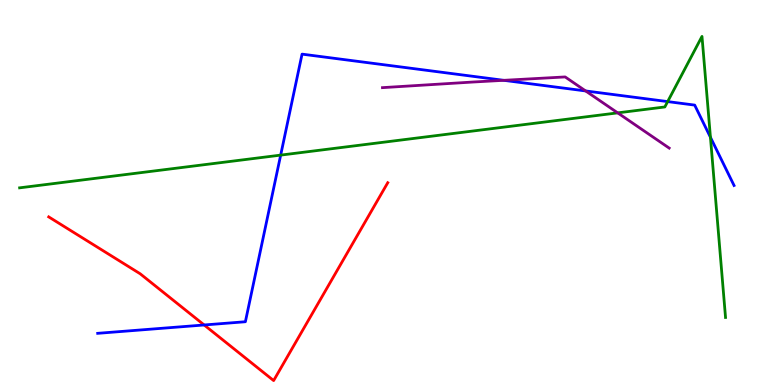[{'lines': ['blue', 'red'], 'intersections': [{'x': 2.63, 'y': 1.56}]}, {'lines': ['green', 'red'], 'intersections': []}, {'lines': ['purple', 'red'], 'intersections': []}, {'lines': ['blue', 'green'], 'intersections': [{'x': 3.62, 'y': 5.97}, {'x': 8.61, 'y': 7.36}, {'x': 9.17, 'y': 6.43}]}, {'lines': ['blue', 'purple'], 'intersections': [{'x': 6.5, 'y': 7.91}, {'x': 7.56, 'y': 7.64}]}, {'lines': ['green', 'purple'], 'intersections': [{'x': 7.97, 'y': 7.07}]}]